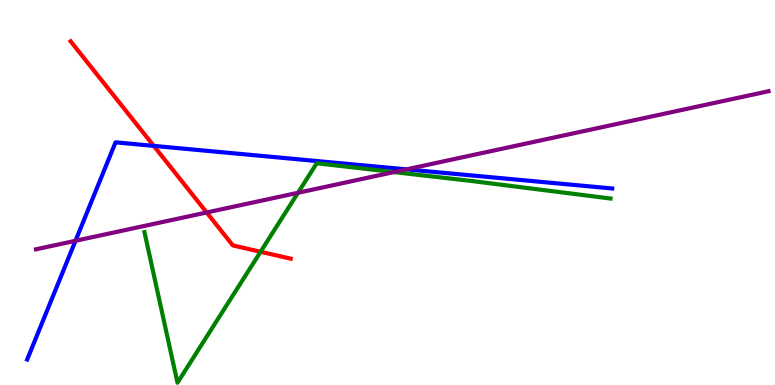[{'lines': ['blue', 'red'], 'intersections': [{'x': 1.98, 'y': 6.21}]}, {'lines': ['green', 'red'], 'intersections': [{'x': 3.36, 'y': 3.46}]}, {'lines': ['purple', 'red'], 'intersections': [{'x': 2.67, 'y': 4.48}]}, {'lines': ['blue', 'green'], 'intersections': []}, {'lines': ['blue', 'purple'], 'intersections': [{'x': 0.974, 'y': 3.75}, {'x': 5.24, 'y': 5.6}]}, {'lines': ['green', 'purple'], 'intersections': [{'x': 3.85, 'y': 4.99}, {'x': 5.08, 'y': 5.53}]}]